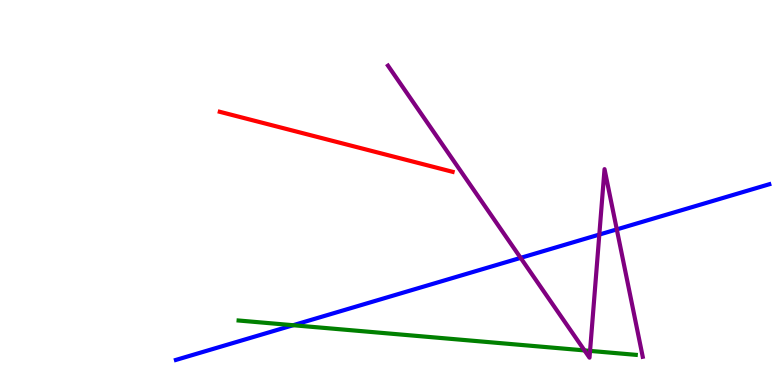[{'lines': ['blue', 'red'], 'intersections': []}, {'lines': ['green', 'red'], 'intersections': []}, {'lines': ['purple', 'red'], 'intersections': []}, {'lines': ['blue', 'green'], 'intersections': [{'x': 3.78, 'y': 1.55}]}, {'lines': ['blue', 'purple'], 'intersections': [{'x': 6.72, 'y': 3.3}, {'x': 7.73, 'y': 3.91}, {'x': 7.96, 'y': 4.04}]}, {'lines': ['green', 'purple'], 'intersections': [{'x': 7.54, 'y': 0.899}, {'x': 7.61, 'y': 0.886}]}]